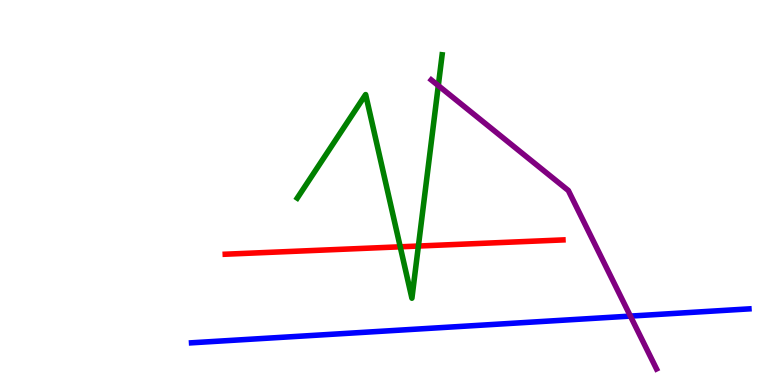[{'lines': ['blue', 'red'], 'intersections': []}, {'lines': ['green', 'red'], 'intersections': [{'x': 5.16, 'y': 3.59}, {'x': 5.4, 'y': 3.61}]}, {'lines': ['purple', 'red'], 'intersections': []}, {'lines': ['blue', 'green'], 'intersections': []}, {'lines': ['blue', 'purple'], 'intersections': [{'x': 8.13, 'y': 1.79}]}, {'lines': ['green', 'purple'], 'intersections': [{'x': 5.66, 'y': 7.78}]}]